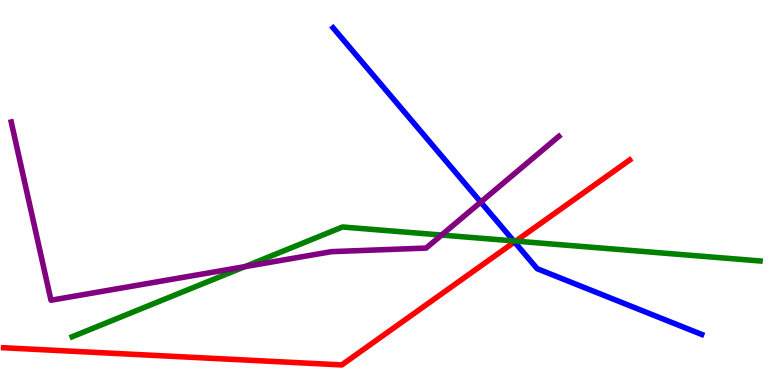[{'lines': ['blue', 'red'], 'intersections': [{'x': 6.64, 'y': 3.72}]}, {'lines': ['green', 'red'], 'intersections': [{'x': 6.65, 'y': 3.74}]}, {'lines': ['purple', 'red'], 'intersections': []}, {'lines': ['blue', 'green'], 'intersections': [{'x': 6.63, 'y': 3.74}]}, {'lines': ['blue', 'purple'], 'intersections': [{'x': 6.2, 'y': 4.75}]}, {'lines': ['green', 'purple'], 'intersections': [{'x': 3.16, 'y': 3.07}, {'x': 5.7, 'y': 3.89}]}]